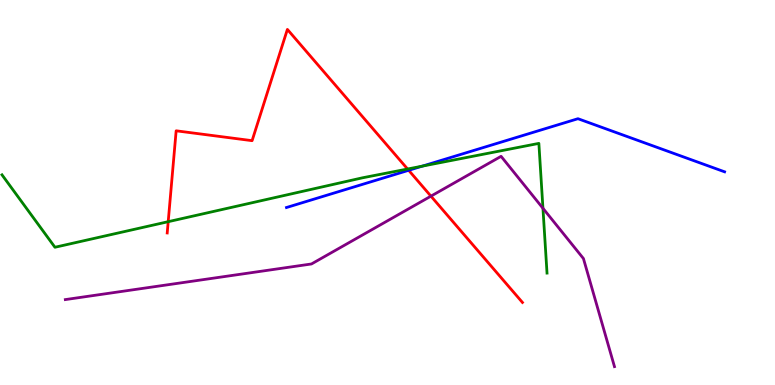[{'lines': ['blue', 'red'], 'intersections': [{'x': 5.27, 'y': 5.58}]}, {'lines': ['green', 'red'], 'intersections': [{'x': 2.17, 'y': 4.24}, {'x': 5.26, 'y': 5.61}]}, {'lines': ['purple', 'red'], 'intersections': [{'x': 5.56, 'y': 4.91}]}, {'lines': ['blue', 'green'], 'intersections': [{'x': 5.45, 'y': 5.68}]}, {'lines': ['blue', 'purple'], 'intersections': []}, {'lines': ['green', 'purple'], 'intersections': [{'x': 7.01, 'y': 4.59}]}]